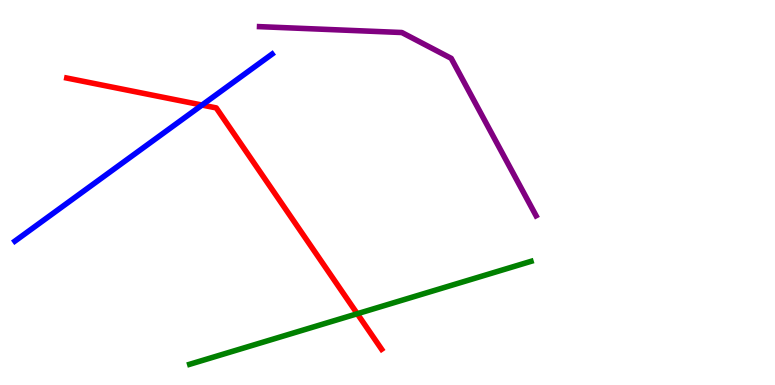[{'lines': ['blue', 'red'], 'intersections': [{'x': 2.61, 'y': 7.27}]}, {'lines': ['green', 'red'], 'intersections': [{'x': 4.61, 'y': 1.85}]}, {'lines': ['purple', 'red'], 'intersections': []}, {'lines': ['blue', 'green'], 'intersections': []}, {'lines': ['blue', 'purple'], 'intersections': []}, {'lines': ['green', 'purple'], 'intersections': []}]